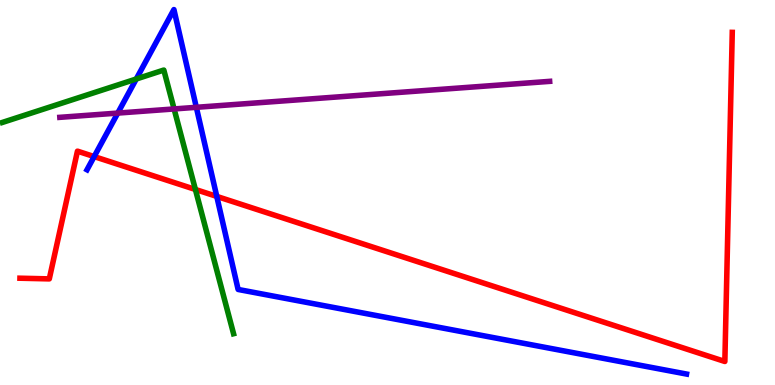[{'lines': ['blue', 'red'], 'intersections': [{'x': 1.22, 'y': 5.93}, {'x': 2.8, 'y': 4.9}]}, {'lines': ['green', 'red'], 'intersections': [{'x': 2.52, 'y': 5.08}]}, {'lines': ['purple', 'red'], 'intersections': []}, {'lines': ['blue', 'green'], 'intersections': [{'x': 1.76, 'y': 7.95}]}, {'lines': ['blue', 'purple'], 'intersections': [{'x': 1.52, 'y': 7.06}, {'x': 2.53, 'y': 7.21}]}, {'lines': ['green', 'purple'], 'intersections': [{'x': 2.25, 'y': 7.17}]}]